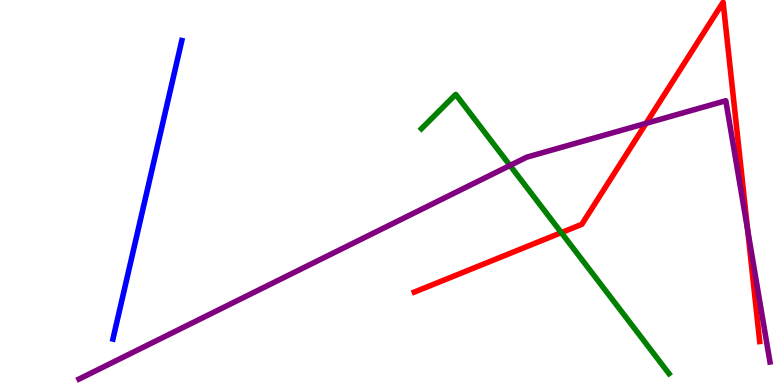[{'lines': ['blue', 'red'], 'intersections': []}, {'lines': ['green', 'red'], 'intersections': [{'x': 7.24, 'y': 3.96}]}, {'lines': ['purple', 'red'], 'intersections': [{'x': 8.34, 'y': 6.8}, {'x': 9.65, 'y': 4.02}]}, {'lines': ['blue', 'green'], 'intersections': []}, {'lines': ['blue', 'purple'], 'intersections': []}, {'lines': ['green', 'purple'], 'intersections': [{'x': 6.58, 'y': 5.7}]}]